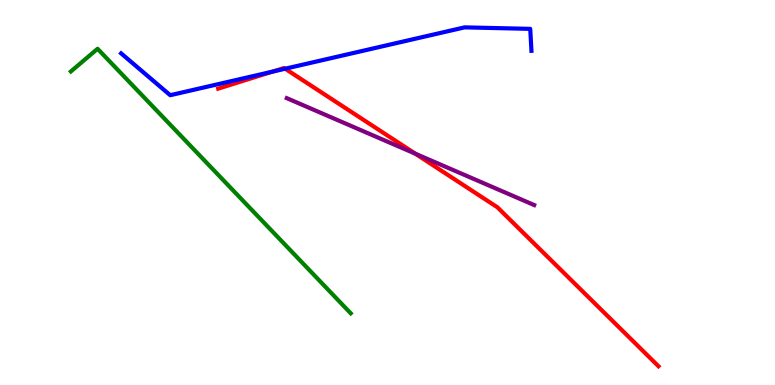[{'lines': ['blue', 'red'], 'intersections': [{'x': 3.52, 'y': 8.14}, {'x': 3.68, 'y': 8.21}]}, {'lines': ['green', 'red'], 'intersections': []}, {'lines': ['purple', 'red'], 'intersections': [{'x': 5.36, 'y': 6.01}]}, {'lines': ['blue', 'green'], 'intersections': []}, {'lines': ['blue', 'purple'], 'intersections': []}, {'lines': ['green', 'purple'], 'intersections': []}]